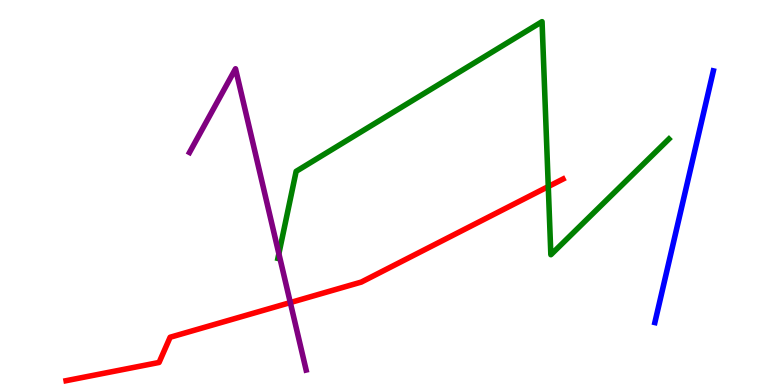[{'lines': ['blue', 'red'], 'intersections': []}, {'lines': ['green', 'red'], 'intersections': [{'x': 7.07, 'y': 5.15}]}, {'lines': ['purple', 'red'], 'intersections': [{'x': 3.75, 'y': 2.14}]}, {'lines': ['blue', 'green'], 'intersections': []}, {'lines': ['blue', 'purple'], 'intersections': []}, {'lines': ['green', 'purple'], 'intersections': [{'x': 3.6, 'y': 3.41}]}]